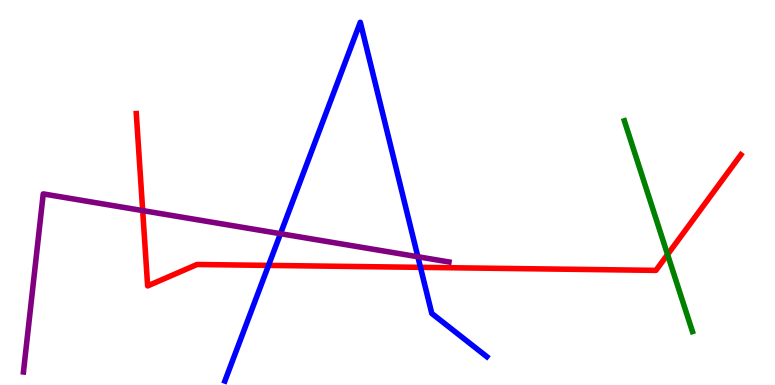[{'lines': ['blue', 'red'], 'intersections': [{'x': 3.46, 'y': 3.11}, {'x': 5.43, 'y': 3.06}]}, {'lines': ['green', 'red'], 'intersections': [{'x': 8.61, 'y': 3.39}]}, {'lines': ['purple', 'red'], 'intersections': [{'x': 1.84, 'y': 4.53}]}, {'lines': ['blue', 'green'], 'intersections': []}, {'lines': ['blue', 'purple'], 'intersections': [{'x': 3.62, 'y': 3.93}, {'x': 5.39, 'y': 3.33}]}, {'lines': ['green', 'purple'], 'intersections': []}]